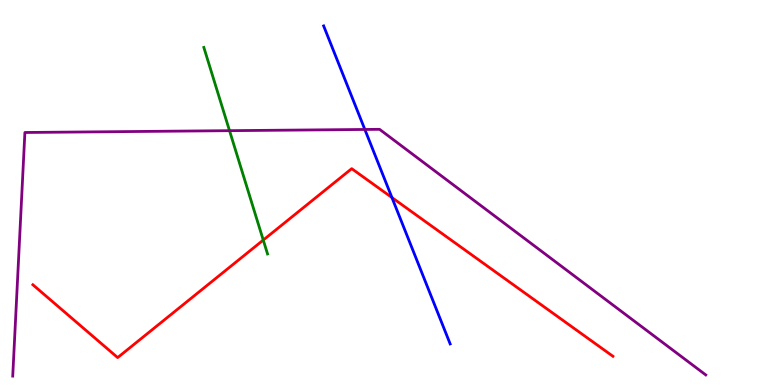[{'lines': ['blue', 'red'], 'intersections': [{'x': 5.06, 'y': 4.87}]}, {'lines': ['green', 'red'], 'intersections': [{'x': 3.4, 'y': 3.76}]}, {'lines': ['purple', 'red'], 'intersections': []}, {'lines': ['blue', 'green'], 'intersections': []}, {'lines': ['blue', 'purple'], 'intersections': [{'x': 4.71, 'y': 6.64}]}, {'lines': ['green', 'purple'], 'intersections': [{'x': 2.96, 'y': 6.61}]}]